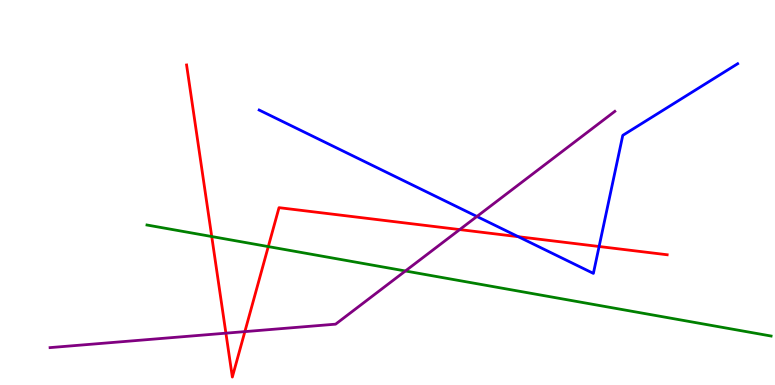[{'lines': ['blue', 'red'], 'intersections': [{'x': 6.69, 'y': 3.85}, {'x': 7.73, 'y': 3.6}]}, {'lines': ['green', 'red'], 'intersections': [{'x': 2.73, 'y': 3.86}, {'x': 3.46, 'y': 3.6}]}, {'lines': ['purple', 'red'], 'intersections': [{'x': 2.91, 'y': 1.35}, {'x': 3.16, 'y': 1.39}, {'x': 5.93, 'y': 4.04}]}, {'lines': ['blue', 'green'], 'intersections': []}, {'lines': ['blue', 'purple'], 'intersections': [{'x': 6.15, 'y': 4.38}]}, {'lines': ['green', 'purple'], 'intersections': [{'x': 5.23, 'y': 2.96}]}]